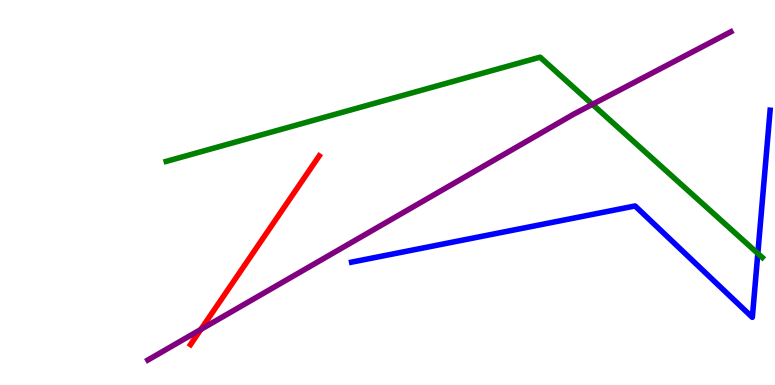[{'lines': ['blue', 'red'], 'intersections': []}, {'lines': ['green', 'red'], 'intersections': []}, {'lines': ['purple', 'red'], 'intersections': [{'x': 2.59, 'y': 1.44}]}, {'lines': ['blue', 'green'], 'intersections': [{'x': 9.78, 'y': 3.42}]}, {'lines': ['blue', 'purple'], 'intersections': []}, {'lines': ['green', 'purple'], 'intersections': [{'x': 7.64, 'y': 7.29}]}]